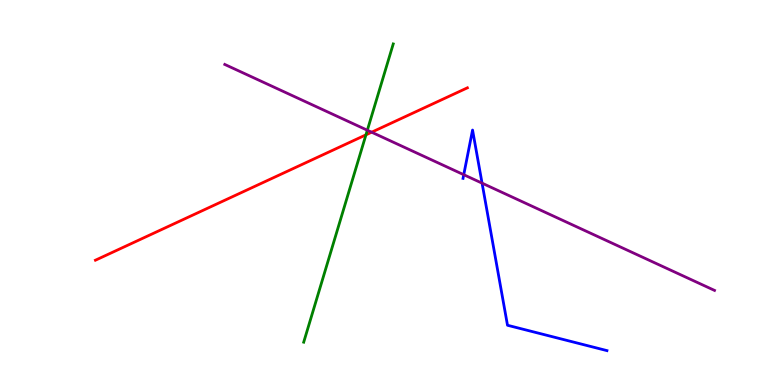[{'lines': ['blue', 'red'], 'intersections': []}, {'lines': ['green', 'red'], 'intersections': [{'x': 4.72, 'y': 6.5}]}, {'lines': ['purple', 'red'], 'intersections': [{'x': 4.8, 'y': 6.57}]}, {'lines': ['blue', 'green'], 'intersections': []}, {'lines': ['blue', 'purple'], 'intersections': [{'x': 5.98, 'y': 5.46}, {'x': 6.22, 'y': 5.24}]}, {'lines': ['green', 'purple'], 'intersections': [{'x': 4.74, 'y': 6.62}]}]